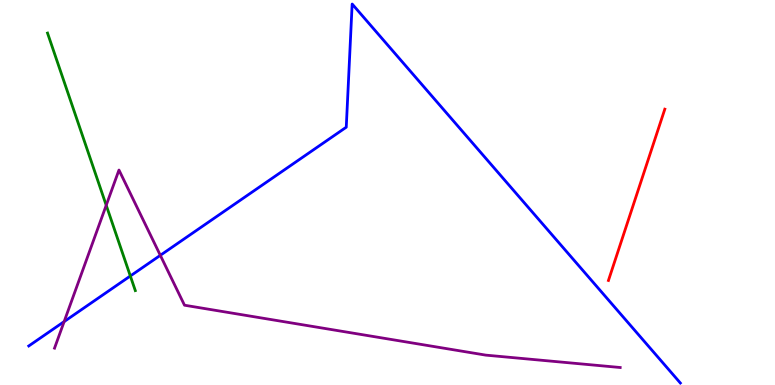[{'lines': ['blue', 'red'], 'intersections': []}, {'lines': ['green', 'red'], 'intersections': []}, {'lines': ['purple', 'red'], 'intersections': []}, {'lines': ['blue', 'green'], 'intersections': [{'x': 1.68, 'y': 2.83}]}, {'lines': ['blue', 'purple'], 'intersections': [{'x': 0.828, 'y': 1.65}, {'x': 2.07, 'y': 3.37}]}, {'lines': ['green', 'purple'], 'intersections': [{'x': 1.37, 'y': 4.67}]}]